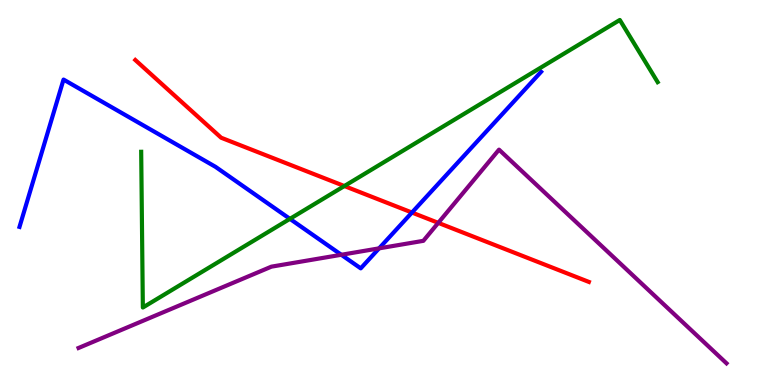[{'lines': ['blue', 'red'], 'intersections': [{'x': 5.32, 'y': 4.48}]}, {'lines': ['green', 'red'], 'intersections': [{'x': 4.44, 'y': 5.17}]}, {'lines': ['purple', 'red'], 'intersections': [{'x': 5.66, 'y': 4.21}]}, {'lines': ['blue', 'green'], 'intersections': [{'x': 3.74, 'y': 4.32}]}, {'lines': ['blue', 'purple'], 'intersections': [{'x': 4.4, 'y': 3.38}, {'x': 4.89, 'y': 3.55}]}, {'lines': ['green', 'purple'], 'intersections': []}]